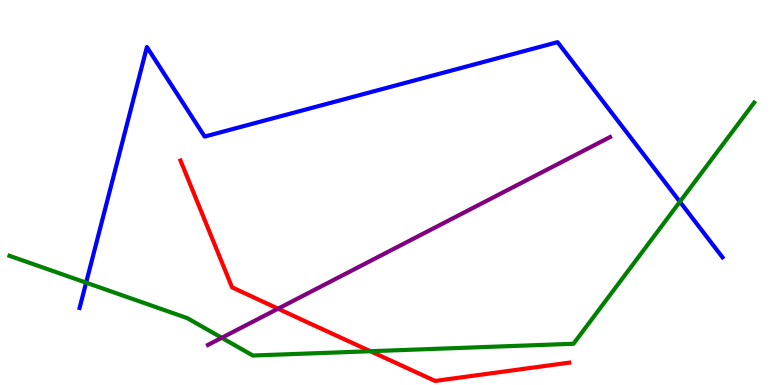[{'lines': ['blue', 'red'], 'intersections': []}, {'lines': ['green', 'red'], 'intersections': [{'x': 4.78, 'y': 0.877}]}, {'lines': ['purple', 'red'], 'intersections': [{'x': 3.59, 'y': 1.98}]}, {'lines': ['blue', 'green'], 'intersections': [{'x': 1.11, 'y': 2.66}, {'x': 8.77, 'y': 4.76}]}, {'lines': ['blue', 'purple'], 'intersections': []}, {'lines': ['green', 'purple'], 'intersections': [{'x': 2.86, 'y': 1.23}]}]